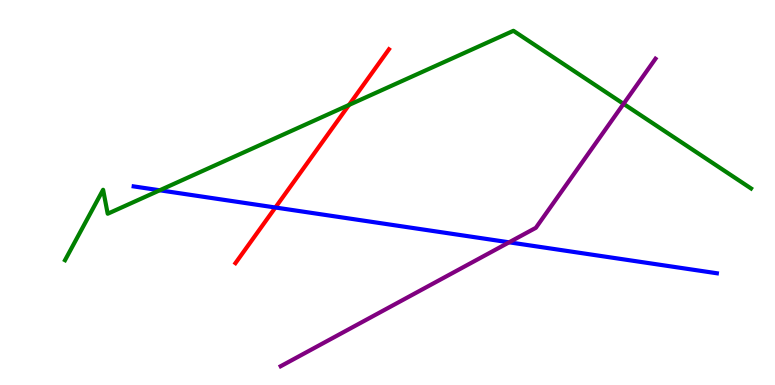[{'lines': ['blue', 'red'], 'intersections': [{'x': 3.55, 'y': 4.61}]}, {'lines': ['green', 'red'], 'intersections': [{'x': 4.5, 'y': 7.27}]}, {'lines': ['purple', 'red'], 'intersections': []}, {'lines': ['blue', 'green'], 'intersections': [{'x': 2.06, 'y': 5.06}]}, {'lines': ['blue', 'purple'], 'intersections': [{'x': 6.57, 'y': 3.71}]}, {'lines': ['green', 'purple'], 'intersections': [{'x': 8.05, 'y': 7.3}]}]